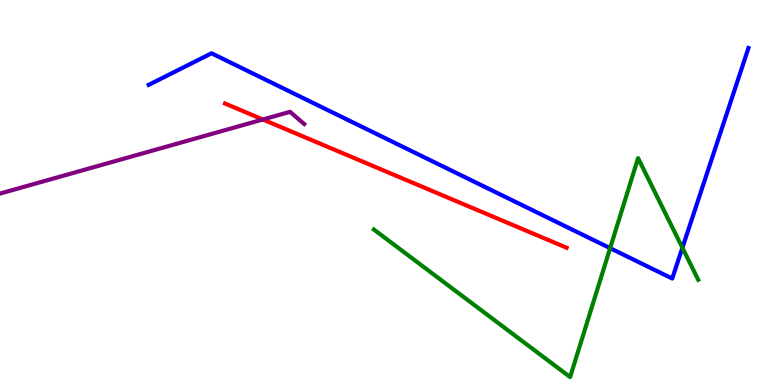[{'lines': ['blue', 'red'], 'intersections': []}, {'lines': ['green', 'red'], 'intersections': []}, {'lines': ['purple', 'red'], 'intersections': [{'x': 3.39, 'y': 6.9}]}, {'lines': ['blue', 'green'], 'intersections': [{'x': 7.87, 'y': 3.55}, {'x': 8.81, 'y': 3.56}]}, {'lines': ['blue', 'purple'], 'intersections': []}, {'lines': ['green', 'purple'], 'intersections': []}]